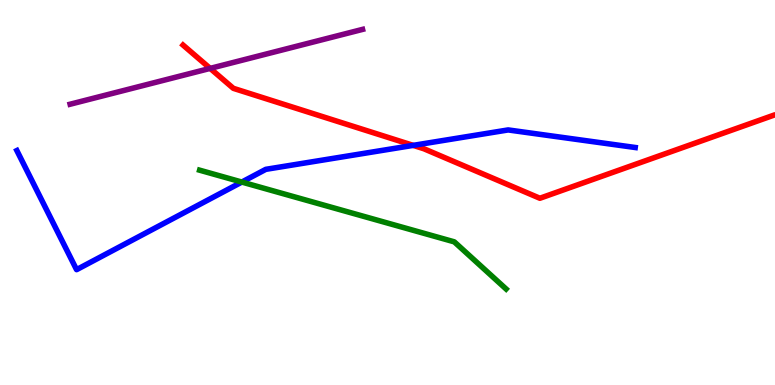[{'lines': ['blue', 'red'], 'intersections': [{'x': 5.33, 'y': 6.22}]}, {'lines': ['green', 'red'], 'intersections': []}, {'lines': ['purple', 'red'], 'intersections': [{'x': 2.71, 'y': 8.22}]}, {'lines': ['blue', 'green'], 'intersections': [{'x': 3.12, 'y': 5.27}]}, {'lines': ['blue', 'purple'], 'intersections': []}, {'lines': ['green', 'purple'], 'intersections': []}]